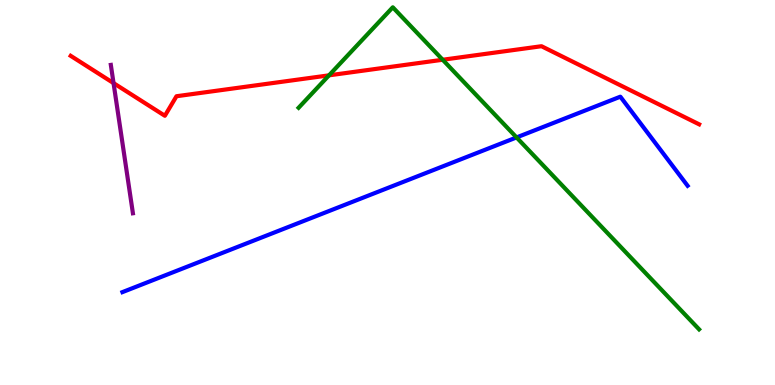[{'lines': ['blue', 'red'], 'intersections': []}, {'lines': ['green', 'red'], 'intersections': [{'x': 4.25, 'y': 8.04}, {'x': 5.71, 'y': 8.45}]}, {'lines': ['purple', 'red'], 'intersections': [{'x': 1.47, 'y': 7.84}]}, {'lines': ['blue', 'green'], 'intersections': [{'x': 6.67, 'y': 6.43}]}, {'lines': ['blue', 'purple'], 'intersections': []}, {'lines': ['green', 'purple'], 'intersections': []}]